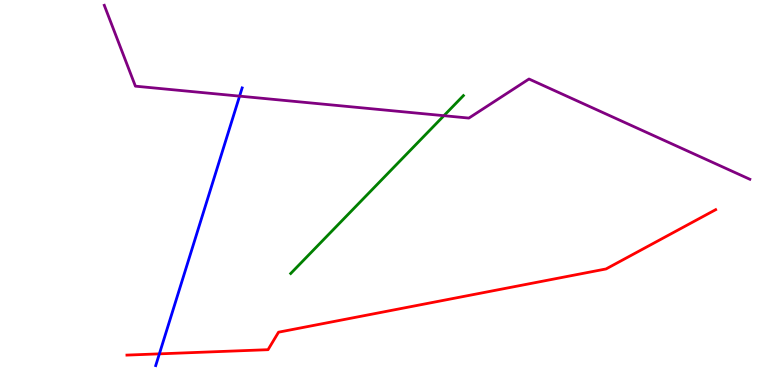[{'lines': ['blue', 'red'], 'intersections': [{'x': 2.06, 'y': 0.809}]}, {'lines': ['green', 'red'], 'intersections': []}, {'lines': ['purple', 'red'], 'intersections': []}, {'lines': ['blue', 'green'], 'intersections': []}, {'lines': ['blue', 'purple'], 'intersections': [{'x': 3.09, 'y': 7.5}]}, {'lines': ['green', 'purple'], 'intersections': [{'x': 5.73, 'y': 6.99}]}]